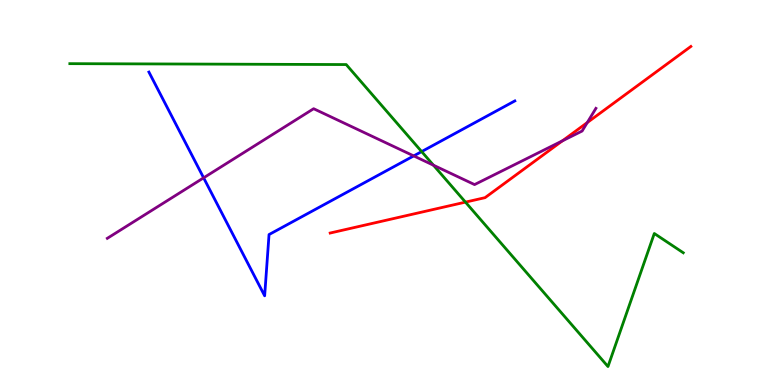[{'lines': ['blue', 'red'], 'intersections': []}, {'lines': ['green', 'red'], 'intersections': [{'x': 6.01, 'y': 4.75}]}, {'lines': ['purple', 'red'], 'intersections': [{'x': 7.26, 'y': 6.34}, {'x': 7.58, 'y': 6.82}]}, {'lines': ['blue', 'green'], 'intersections': [{'x': 5.44, 'y': 6.06}]}, {'lines': ['blue', 'purple'], 'intersections': [{'x': 2.63, 'y': 5.38}, {'x': 5.34, 'y': 5.95}]}, {'lines': ['green', 'purple'], 'intersections': [{'x': 5.59, 'y': 5.71}]}]